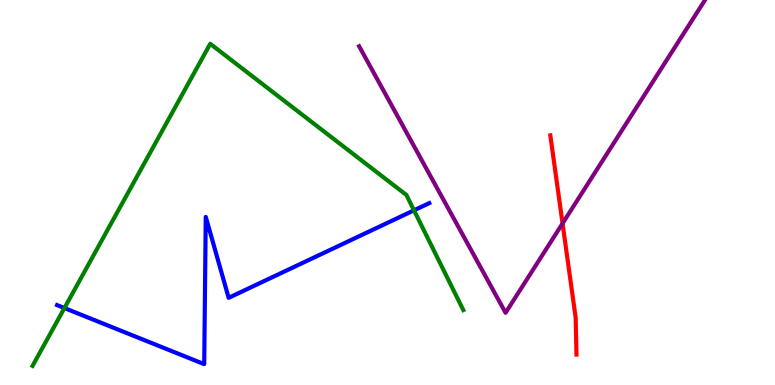[{'lines': ['blue', 'red'], 'intersections': []}, {'lines': ['green', 'red'], 'intersections': []}, {'lines': ['purple', 'red'], 'intersections': [{'x': 7.26, 'y': 4.2}]}, {'lines': ['blue', 'green'], 'intersections': [{'x': 0.831, 'y': 2.0}, {'x': 5.34, 'y': 4.54}]}, {'lines': ['blue', 'purple'], 'intersections': []}, {'lines': ['green', 'purple'], 'intersections': []}]